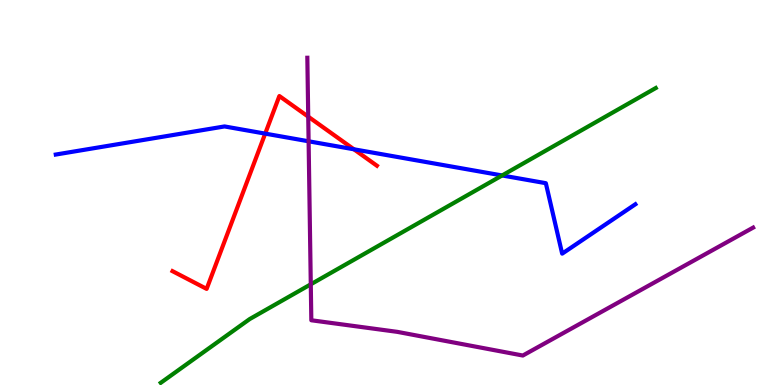[{'lines': ['blue', 'red'], 'intersections': [{'x': 3.42, 'y': 6.53}, {'x': 4.57, 'y': 6.12}]}, {'lines': ['green', 'red'], 'intersections': []}, {'lines': ['purple', 'red'], 'intersections': [{'x': 3.98, 'y': 6.97}]}, {'lines': ['blue', 'green'], 'intersections': [{'x': 6.48, 'y': 5.44}]}, {'lines': ['blue', 'purple'], 'intersections': [{'x': 3.98, 'y': 6.33}]}, {'lines': ['green', 'purple'], 'intersections': [{'x': 4.01, 'y': 2.62}]}]